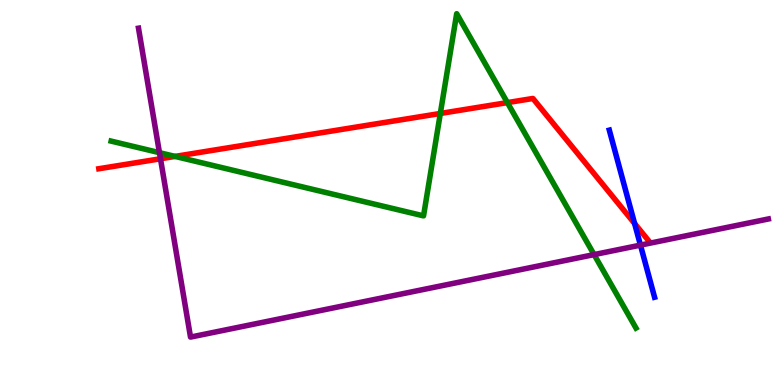[{'lines': ['blue', 'red'], 'intersections': [{'x': 8.19, 'y': 4.19}]}, {'lines': ['green', 'red'], 'intersections': [{'x': 2.26, 'y': 5.94}, {'x': 5.68, 'y': 7.05}, {'x': 6.55, 'y': 7.33}]}, {'lines': ['purple', 'red'], 'intersections': [{'x': 2.07, 'y': 5.88}]}, {'lines': ['blue', 'green'], 'intersections': []}, {'lines': ['blue', 'purple'], 'intersections': [{'x': 8.26, 'y': 3.63}]}, {'lines': ['green', 'purple'], 'intersections': [{'x': 2.06, 'y': 6.03}, {'x': 7.67, 'y': 3.39}]}]